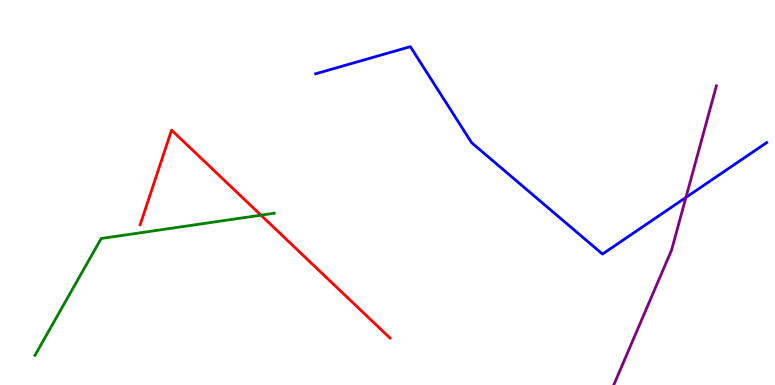[{'lines': ['blue', 'red'], 'intersections': []}, {'lines': ['green', 'red'], 'intersections': [{'x': 3.37, 'y': 4.41}]}, {'lines': ['purple', 'red'], 'intersections': []}, {'lines': ['blue', 'green'], 'intersections': []}, {'lines': ['blue', 'purple'], 'intersections': [{'x': 8.85, 'y': 4.87}]}, {'lines': ['green', 'purple'], 'intersections': []}]